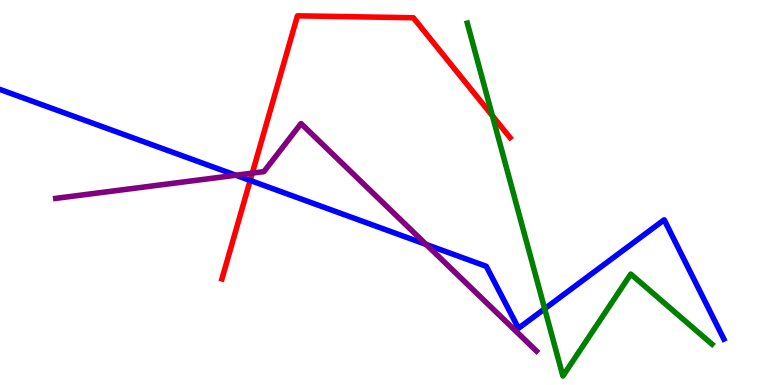[{'lines': ['blue', 'red'], 'intersections': [{'x': 3.23, 'y': 5.31}]}, {'lines': ['green', 'red'], 'intersections': [{'x': 6.35, 'y': 6.99}]}, {'lines': ['purple', 'red'], 'intersections': [{'x': 3.26, 'y': 5.5}]}, {'lines': ['blue', 'green'], 'intersections': [{'x': 7.03, 'y': 1.98}]}, {'lines': ['blue', 'purple'], 'intersections': [{'x': 3.04, 'y': 5.45}, {'x': 5.5, 'y': 3.65}]}, {'lines': ['green', 'purple'], 'intersections': []}]